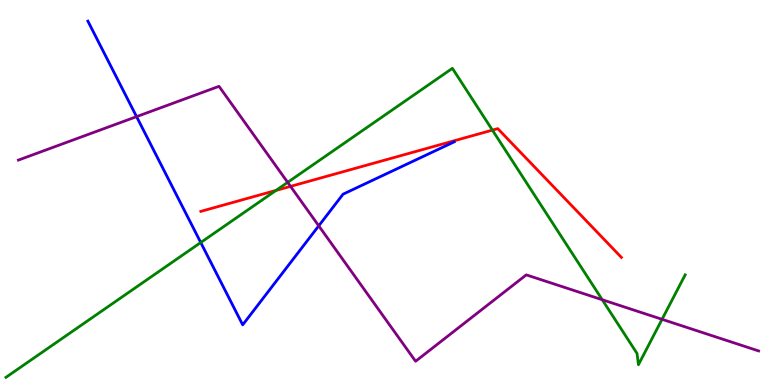[{'lines': ['blue', 'red'], 'intersections': []}, {'lines': ['green', 'red'], 'intersections': [{'x': 3.56, 'y': 5.05}, {'x': 6.35, 'y': 6.62}]}, {'lines': ['purple', 'red'], 'intersections': [{'x': 3.75, 'y': 5.16}]}, {'lines': ['blue', 'green'], 'intersections': [{'x': 2.59, 'y': 3.7}]}, {'lines': ['blue', 'purple'], 'intersections': [{'x': 1.76, 'y': 6.97}, {'x': 4.11, 'y': 4.13}]}, {'lines': ['green', 'purple'], 'intersections': [{'x': 3.71, 'y': 5.26}, {'x': 7.77, 'y': 2.21}, {'x': 8.54, 'y': 1.71}]}]